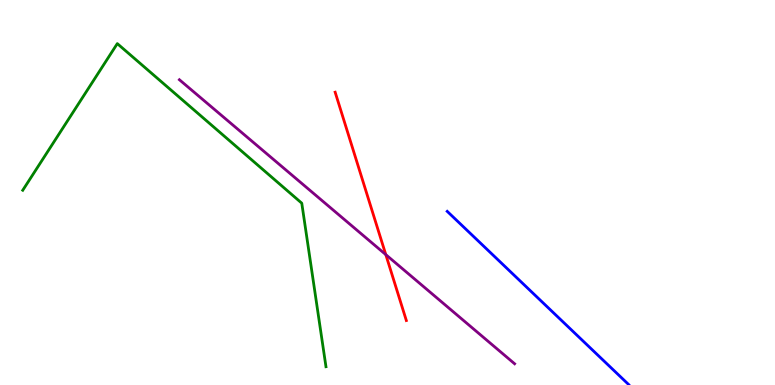[{'lines': ['blue', 'red'], 'intersections': []}, {'lines': ['green', 'red'], 'intersections': []}, {'lines': ['purple', 'red'], 'intersections': [{'x': 4.98, 'y': 3.39}]}, {'lines': ['blue', 'green'], 'intersections': []}, {'lines': ['blue', 'purple'], 'intersections': []}, {'lines': ['green', 'purple'], 'intersections': []}]